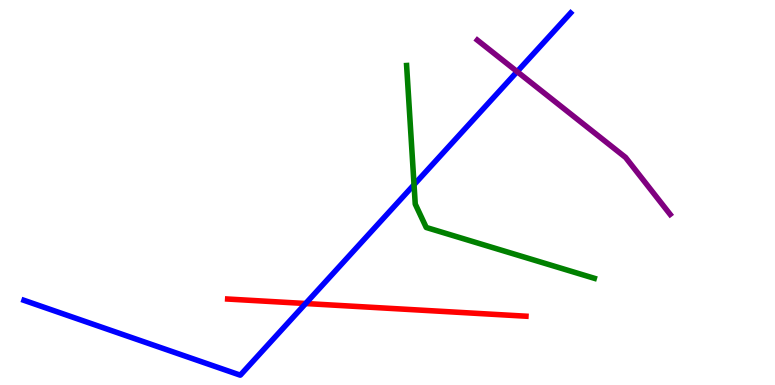[{'lines': ['blue', 'red'], 'intersections': [{'x': 3.94, 'y': 2.12}]}, {'lines': ['green', 'red'], 'intersections': []}, {'lines': ['purple', 'red'], 'intersections': []}, {'lines': ['blue', 'green'], 'intersections': [{'x': 5.34, 'y': 5.2}]}, {'lines': ['blue', 'purple'], 'intersections': [{'x': 6.67, 'y': 8.14}]}, {'lines': ['green', 'purple'], 'intersections': []}]